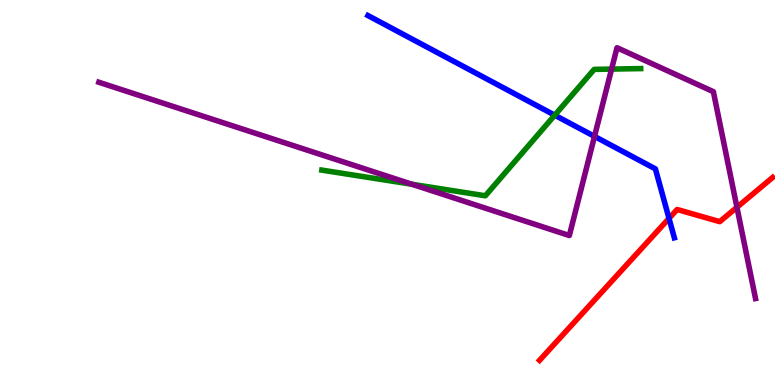[{'lines': ['blue', 'red'], 'intersections': [{'x': 8.63, 'y': 4.33}]}, {'lines': ['green', 'red'], 'intersections': []}, {'lines': ['purple', 'red'], 'intersections': [{'x': 9.51, 'y': 4.62}]}, {'lines': ['blue', 'green'], 'intersections': [{'x': 7.16, 'y': 7.01}]}, {'lines': ['blue', 'purple'], 'intersections': [{'x': 7.67, 'y': 6.46}]}, {'lines': ['green', 'purple'], 'intersections': [{'x': 5.32, 'y': 5.21}, {'x': 7.89, 'y': 8.21}]}]